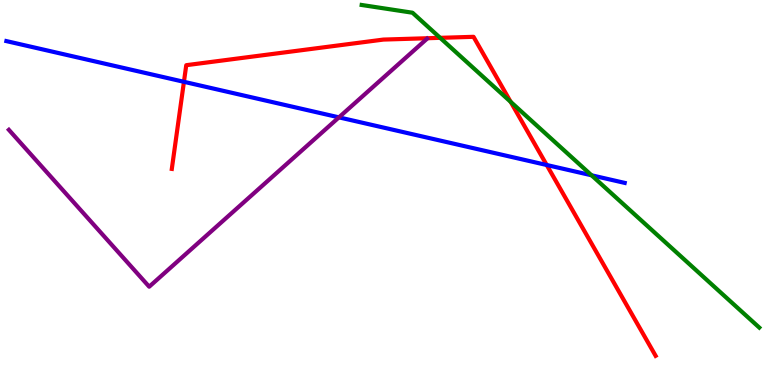[{'lines': ['blue', 'red'], 'intersections': [{'x': 2.37, 'y': 7.88}, {'x': 7.05, 'y': 5.71}]}, {'lines': ['green', 'red'], 'intersections': [{'x': 5.68, 'y': 9.02}, {'x': 6.59, 'y': 7.35}]}, {'lines': ['purple', 'red'], 'intersections': []}, {'lines': ['blue', 'green'], 'intersections': [{'x': 7.63, 'y': 5.45}]}, {'lines': ['blue', 'purple'], 'intersections': [{'x': 4.37, 'y': 6.95}]}, {'lines': ['green', 'purple'], 'intersections': []}]